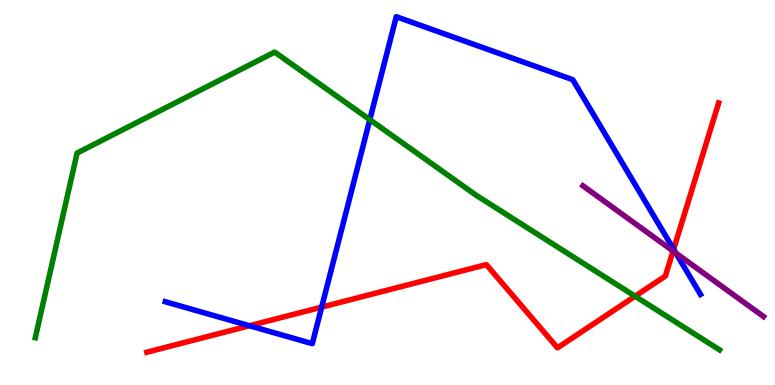[{'lines': ['blue', 'red'], 'intersections': [{'x': 3.22, 'y': 1.54}, {'x': 4.15, 'y': 2.02}, {'x': 8.69, 'y': 3.53}]}, {'lines': ['green', 'red'], 'intersections': [{'x': 8.19, 'y': 2.31}]}, {'lines': ['purple', 'red'], 'intersections': [{'x': 8.68, 'y': 3.48}]}, {'lines': ['blue', 'green'], 'intersections': [{'x': 4.77, 'y': 6.89}]}, {'lines': ['blue', 'purple'], 'intersections': [{'x': 8.72, 'y': 3.43}]}, {'lines': ['green', 'purple'], 'intersections': []}]